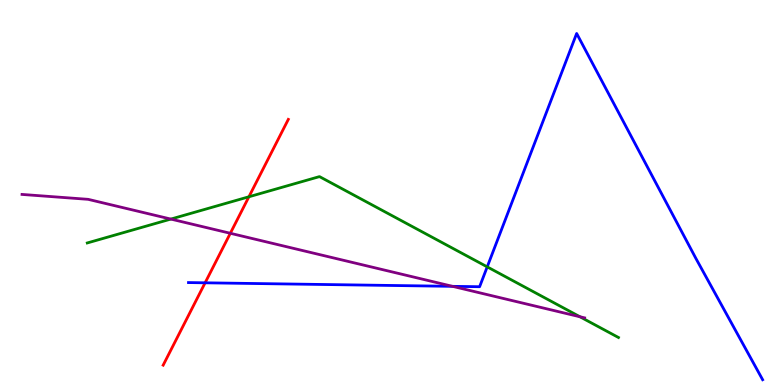[{'lines': ['blue', 'red'], 'intersections': [{'x': 2.65, 'y': 2.65}]}, {'lines': ['green', 'red'], 'intersections': [{'x': 3.21, 'y': 4.89}]}, {'lines': ['purple', 'red'], 'intersections': [{'x': 2.97, 'y': 3.94}]}, {'lines': ['blue', 'green'], 'intersections': [{'x': 6.29, 'y': 3.07}]}, {'lines': ['blue', 'purple'], 'intersections': [{'x': 5.84, 'y': 2.56}]}, {'lines': ['green', 'purple'], 'intersections': [{'x': 2.2, 'y': 4.31}, {'x': 7.48, 'y': 1.77}]}]